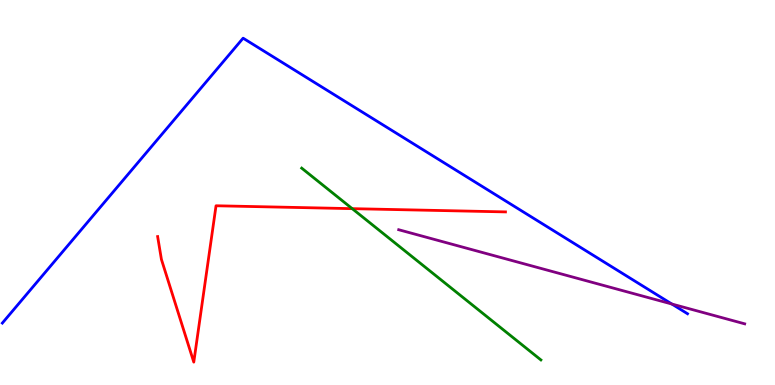[{'lines': ['blue', 'red'], 'intersections': []}, {'lines': ['green', 'red'], 'intersections': [{'x': 4.54, 'y': 4.58}]}, {'lines': ['purple', 'red'], 'intersections': []}, {'lines': ['blue', 'green'], 'intersections': []}, {'lines': ['blue', 'purple'], 'intersections': [{'x': 8.67, 'y': 2.1}]}, {'lines': ['green', 'purple'], 'intersections': []}]